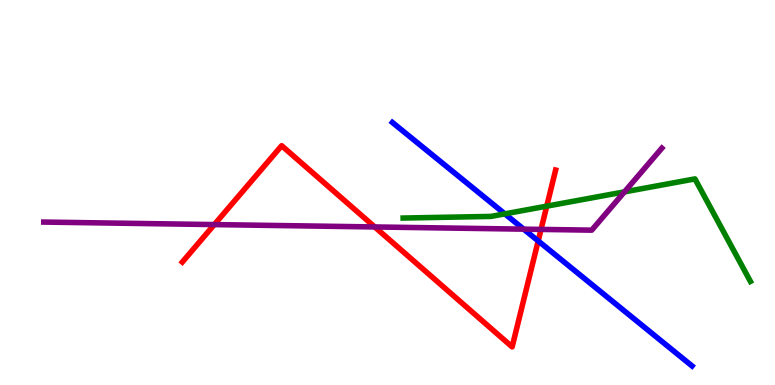[{'lines': ['blue', 'red'], 'intersections': [{'x': 6.94, 'y': 3.74}]}, {'lines': ['green', 'red'], 'intersections': [{'x': 7.05, 'y': 4.65}]}, {'lines': ['purple', 'red'], 'intersections': [{'x': 2.77, 'y': 4.17}, {'x': 4.84, 'y': 4.11}, {'x': 6.98, 'y': 4.04}]}, {'lines': ['blue', 'green'], 'intersections': [{'x': 6.51, 'y': 4.45}]}, {'lines': ['blue', 'purple'], 'intersections': [{'x': 6.76, 'y': 4.05}]}, {'lines': ['green', 'purple'], 'intersections': [{'x': 8.06, 'y': 5.02}]}]